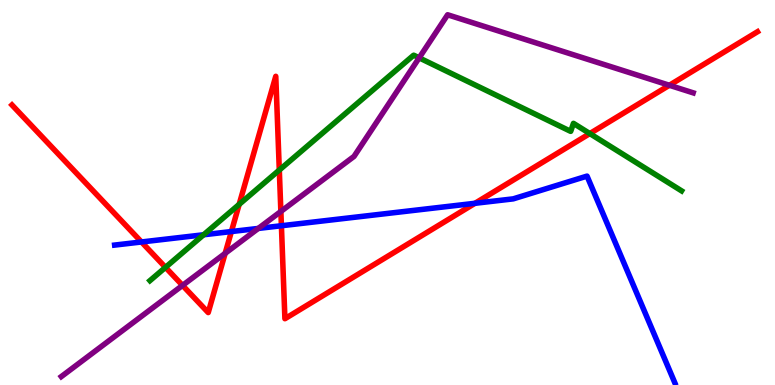[{'lines': ['blue', 'red'], 'intersections': [{'x': 1.83, 'y': 3.72}, {'x': 2.99, 'y': 3.99}, {'x': 3.63, 'y': 4.14}, {'x': 6.13, 'y': 4.72}]}, {'lines': ['green', 'red'], 'intersections': [{'x': 2.14, 'y': 3.06}, {'x': 3.09, 'y': 4.69}, {'x': 3.6, 'y': 5.58}, {'x': 7.61, 'y': 6.53}]}, {'lines': ['purple', 'red'], 'intersections': [{'x': 2.36, 'y': 2.59}, {'x': 2.91, 'y': 3.42}, {'x': 3.62, 'y': 4.51}, {'x': 8.64, 'y': 7.79}]}, {'lines': ['blue', 'green'], 'intersections': [{'x': 2.63, 'y': 3.9}]}, {'lines': ['blue', 'purple'], 'intersections': [{'x': 3.33, 'y': 4.07}]}, {'lines': ['green', 'purple'], 'intersections': [{'x': 5.41, 'y': 8.5}]}]